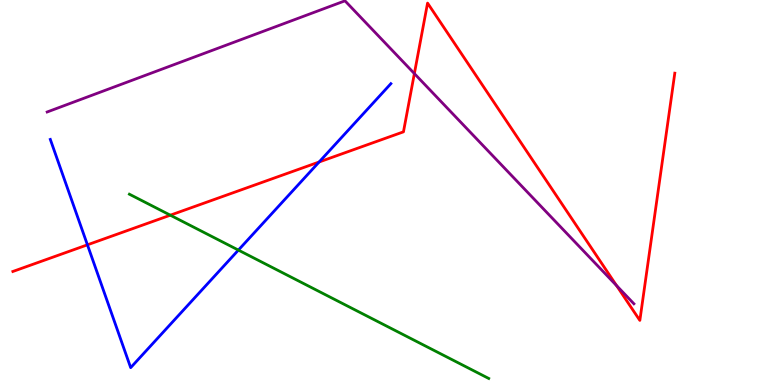[{'lines': ['blue', 'red'], 'intersections': [{'x': 1.13, 'y': 3.64}, {'x': 4.12, 'y': 5.79}]}, {'lines': ['green', 'red'], 'intersections': [{'x': 2.2, 'y': 4.41}]}, {'lines': ['purple', 'red'], 'intersections': [{'x': 5.35, 'y': 8.09}, {'x': 7.96, 'y': 2.58}]}, {'lines': ['blue', 'green'], 'intersections': [{'x': 3.08, 'y': 3.5}]}, {'lines': ['blue', 'purple'], 'intersections': []}, {'lines': ['green', 'purple'], 'intersections': []}]